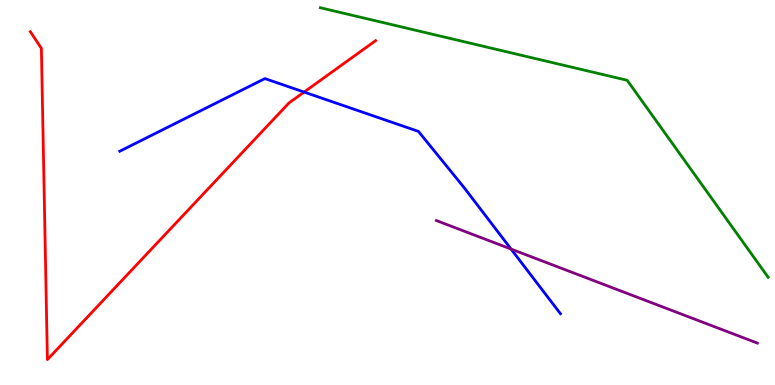[{'lines': ['blue', 'red'], 'intersections': [{'x': 3.92, 'y': 7.61}]}, {'lines': ['green', 'red'], 'intersections': []}, {'lines': ['purple', 'red'], 'intersections': []}, {'lines': ['blue', 'green'], 'intersections': []}, {'lines': ['blue', 'purple'], 'intersections': [{'x': 6.59, 'y': 3.53}]}, {'lines': ['green', 'purple'], 'intersections': []}]